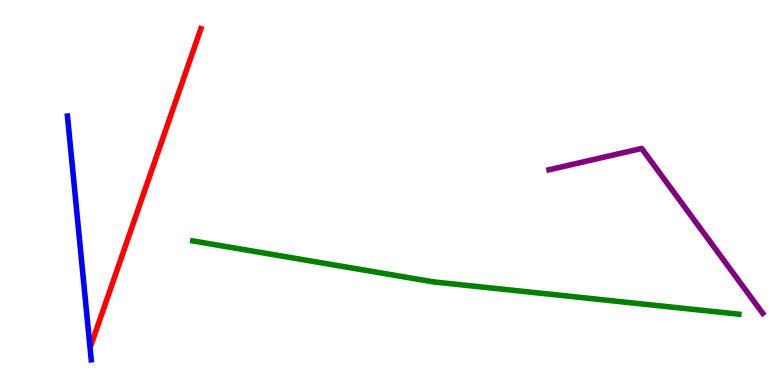[{'lines': ['blue', 'red'], 'intersections': []}, {'lines': ['green', 'red'], 'intersections': []}, {'lines': ['purple', 'red'], 'intersections': []}, {'lines': ['blue', 'green'], 'intersections': []}, {'lines': ['blue', 'purple'], 'intersections': []}, {'lines': ['green', 'purple'], 'intersections': []}]